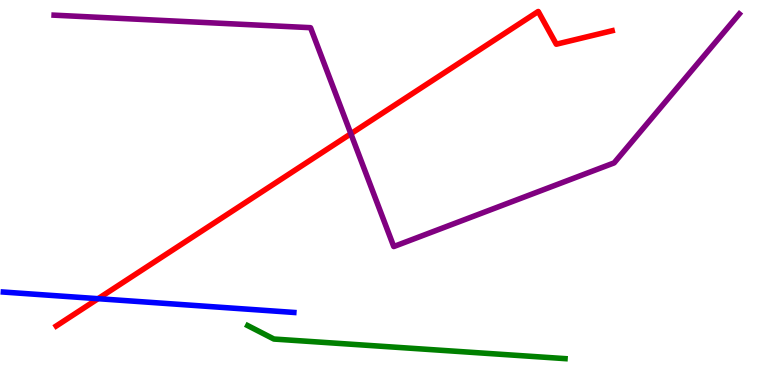[{'lines': ['blue', 'red'], 'intersections': [{'x': 1.27, 'y': 2.24}]}, {'lines': ['green', 'red'], 'intersections': []}, {'lines': ['purple', 'red'], 'intersections': [{'x': 4.53, 'y': 6.53}]}, {'lines': ['blue', 'green'], 'intersections': []}, {'lines': ['blue', 'purple'], 'intersections': []}, {'lines': ['green', 'purple'], 'intersections': []}]